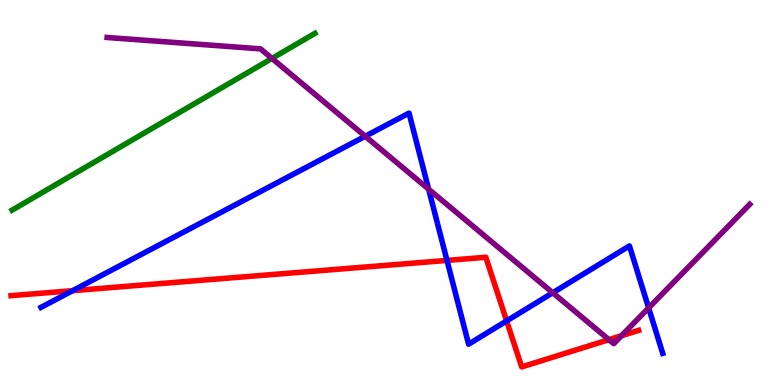[{'lines': ['blue', 'red'], 'intersections': [{'x': 0.937, 'y': 2.45}, {'x': 5.77, 'y': 3.24}, {'x': 6.54, 'y': 1.66}]}, {'lines': ['green', 'red'], 'intersections': []}, {'lines': ['purple', 'red'], 'intersections': [{'x': 7.86, 'y': 1.18}, {'x': 8.02, 'y': 1.28}]}, {'lines': ['blue', 'green'], 'intersections': []}, {'lines': ['blue', 'purple'], 'intersections': [{'x': 4.71, 'y': 6.46}, {'x': 5.53, 'y': 5.09}, {'x': 7.13, 'y': 2.4}, {'x': 8.37, 'y': 2.0}]}, {'lines': ['green', 'purple'], 'intersections': [{'x': 3.51, 'y': 8.48}]}]